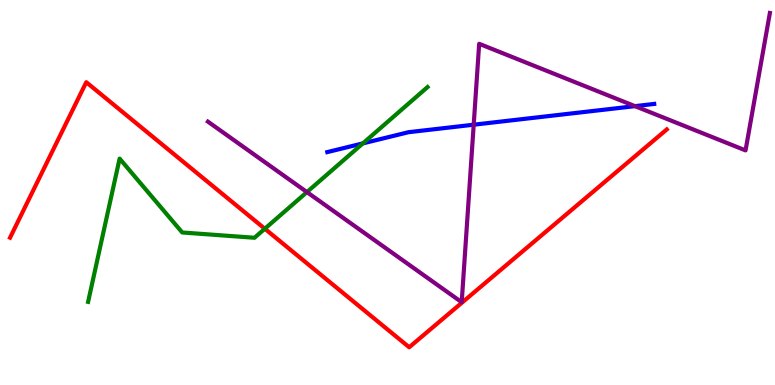[{'lines': ['blue', 'red'], 'intersections': []}, {'lines': ['green', 'red'], 'intersections': [{'x': 3.42, 'y': 4.06}]}, {'lines': ['purple', 'red'], 'intersections': []}, {'lines': ['blue', 'green'], 'intersections': [{'x': 4.68, 'y': 6.28}]}, {'lines': ['blue', 'purple'], 'intersections': [{'x': 6.11, 'y': 6.76}, {'x': 8.19, 'y': 7.24}]}, {'lines': ['green', 'purple'], 'intersections': [{'x': 3.96, 'y': 5.01}]}]